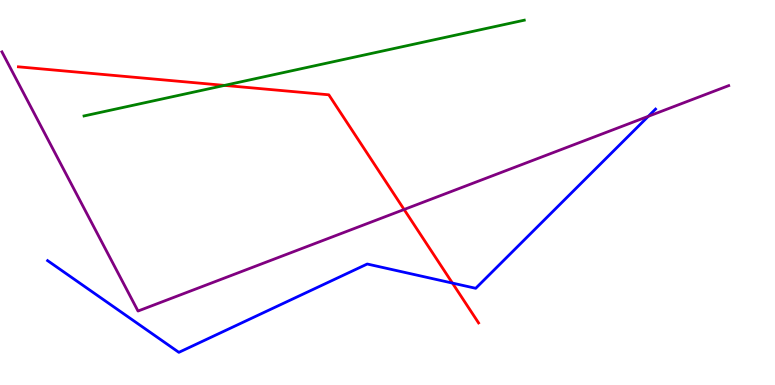[{'lines': ['blue', 'red'], 'intersections': [{'x': 5.84, 'y': 2.65}]}, {'lines': ['green', 'red'], 'intersections': [{'x': 2.9, 'y': 7.78}]}, {'lines': ['purple', 'red'], 'intersections': [{'x': 5.21, 'y': 4.56}]}, {'lines': ['blue', 'green'], 'intersections': []}, {'lines': ['blue', 'purple'], 'intersections': [{'x': 8.37, 'y': 6.98}]}, {'lines': ['green', 'purple'], 'intersections': []}]